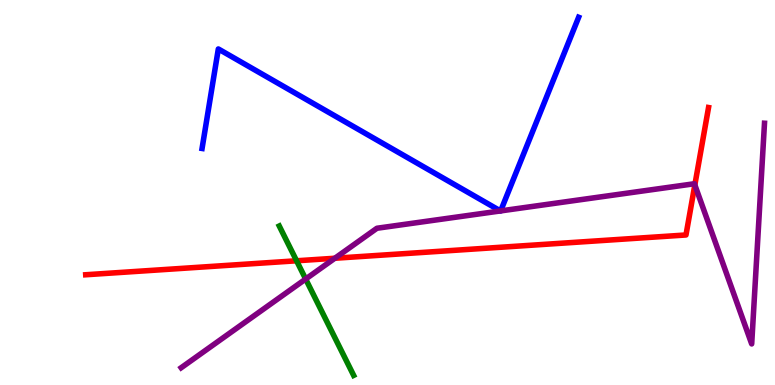[{'lines': ['blue', 'red'], 'intersections': []}, {'lines': ['green', 'red'], 'intersections': [{'x': 3.83, 'y': 3.23}]}, {'lines': ['purple', 'red'], 'intersections': [{'x': 4.32, 'y': 3.29}, {'x': 8.97, 'y': 5.2}]}, {'lines': ['blue', 'green'], 'intersections': []}, {'lines': ['blue', 'purple'], 'intersections': [{'x': 6.46, 'y': 4.52}, {'x': 6.46, 'y': 4.52}]}, {'lines': ['green', 'purple'], 'intersections': [{'x': 3.94, 'y': 2.75}]}]